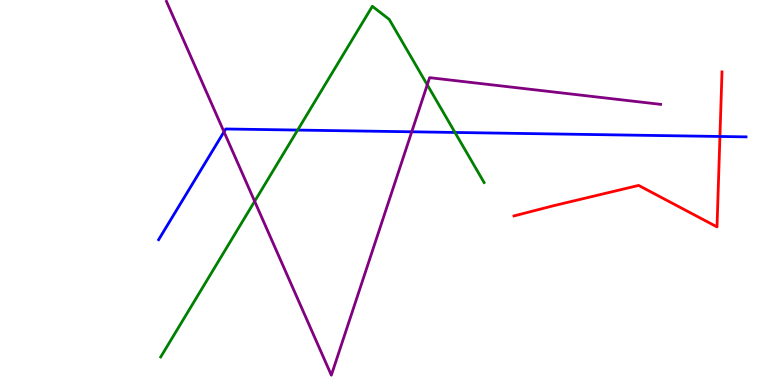[{'lines': ['blue', 'red'], 'intersections': [{'x': 9.29, 'y': 6.46}]}, {'lines': ['green', 'red'], 'intersections': []}, {'lines': ['purple', 'red'], 'intersections': []}, {'lines': ['blue', 'green'], 'intersections': [{'x': 3.84, 'y': 6.62}, {'x': 5.87, 'y': 6.56}]}, {'lines': ['blue', 'purple'], 'intersections': [{'x': 2.89, 'y': 6.58}, {'x': 5.31, 'y': 6.58}]}, {'lines': ['green', 'purple'], 'intersections': [{'x': 3.29, 'y': 4.77}, {'x': 5.51, 'y': 7.8}]}]